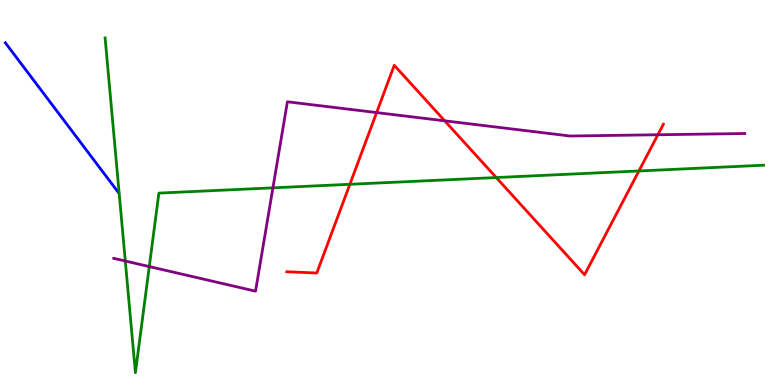[{'lines': ['blue', 'red'], 'intersections': []}, {'lines': ['green', 'red'], 'intersections': [{'x': 4.51, 'y': 5.21}, {'x': 6.4, 'y': 5.39}, {'x': 8.24, 'y': 5.56}]}, {'lines': ['purple', 'red'], 'intersections': [{'x': 4.86, 'y': 7.08}, {'x': 5.74, 'y': 6.86}, {'x': 8.49, 'y': 6.5}]}, {'lines': ['blue', 'green'], 'intersections': []}, {'lines': ['blue', 'purple'], 'intersections': []}, {'lines': ['green', 'purple'], 'intersections': [{'x': 1.62, 'y': 3.22}, {'x': 1.93, 'y': 3.08}, {'x': 3.52, 'y': 5.12}]}]